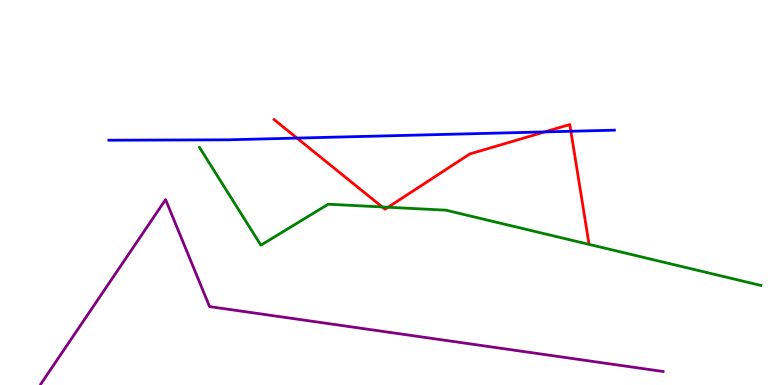[{'lines': ['blue', 'red'], 'intersections': [{'x': 3.83, 'y': 6.41}, {'x': 7.03, 'y': 6.57}, {'x': 7.37, 'y': 6.59}]}, {'lines': ['green', 'red'], 'intersections': [{'x': 4.93, 'y': 4.62}, {'x': 5.01, 'y': 4.62}]}, {'lines': ['purple', 'red'], 'intersections': []}, {'lines': ['blue', 'green'], 'intersections': []}, {'lines': ['blue', 'purple'], 'intersections': []}, {'lines': ['green', 'purple'], 'intersections': []}]